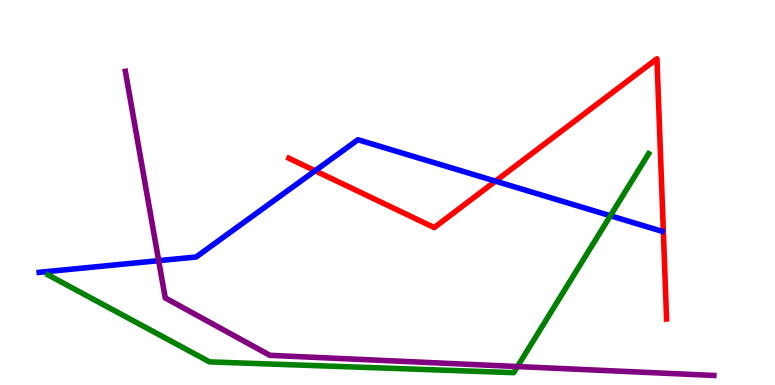[{'lines': ['blue', 'red'], 'intersections': [{'x': 4.07, 'y': 5.56}, {'x': 6.39, 'y': 5.3}]}, {'lines': ['green', 'red'], 'intersections': []}, {'lines': ['purple', 'red'], 'intersections': []}, {'lines': ['blue', 'green'], 'intersections': [{'x': 7.88, 'y': 4.4}]}, {'lines': ['blue', 'purple'], 'intersections': [{'x': 2.05, 'y': 3.23}]}, {'lines': ['green', 'purple'], 'intersections': [{'x': 6.68, 'y': 0.479}]}]